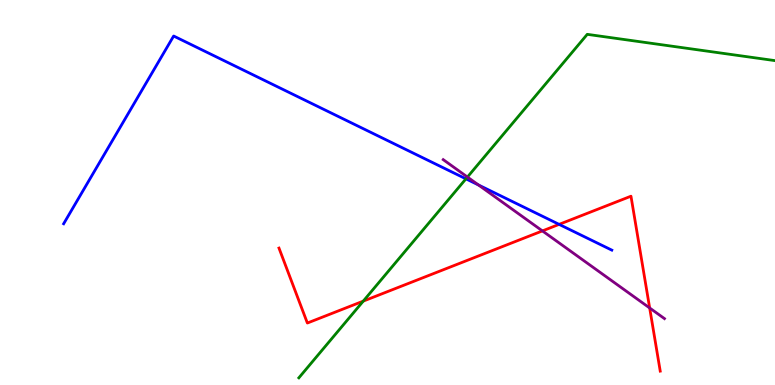[{'lines': ['blue', 'red'], 'intersections': [{'x': 7.21, 'y': 4.17}]}, {'lines': ['green', 'red'], 'intersections': [{'x': 4.69, 'y': 2.18}]}, {'lines': ['purple', 'red'], 'intersections': [{'x': 7.0, 'y': 4.0}, {'x': 8.38, 'y': 2.0}]}, {'lines': ['blue', 'green'], 'intersections': [{'x': 6.01, 'y': 5.35}]}, {'lines': ['blue', 'purple'], 'intersections': [{'x': 6.17, 'y': 5.2}]}, {'lines': ['green', 'purple'], 'intersections': [{'x': 6.03, 'y': 5.4}]}]